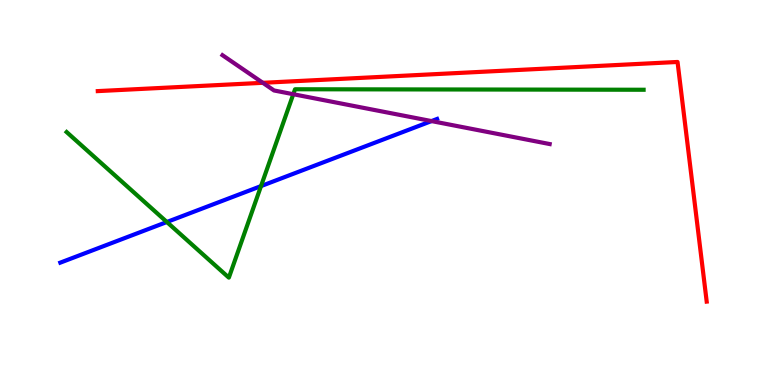[{'lines': ['blue', 'red'], 'intersections': []}, {'lines': ['green', 'red'], 'intersections': []}, {'lines': ['purple', 'red'], 'intersections': [{'x': 3.39, 'y': 7.85}]}, {'lines': ['blue', 'green'], 'intersections': [{'x': 2.15, 'y': 4.23}, {'x': 3.37, 'y': 5.17}]}, {'lines': ['blue', 'purple'], 'intersections': [{'x': 5.57, 'y': 6.85}]}, {'lines': ['green', 'purple'], 'intersections': [{'x': 3.78, 'y': 7.55}]}]